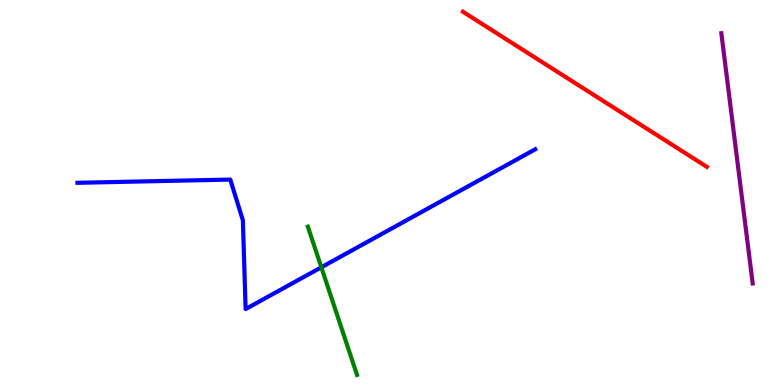[{'lines': ['blue', 'red'], 'intersections': []}, {'lines': ['green', 'red'], 'intersections': []}, {'lines': ['purple', 'red'], 'intersections': []}, {'lines': ['blue', 'green'], 'intersections': [{'x': 4.15, 'y': 3.06}]}, {'lines': ['blue', 'purple'], 'intersections': []}, {'lines': ['green', 'purple'], 'intersections': []}]